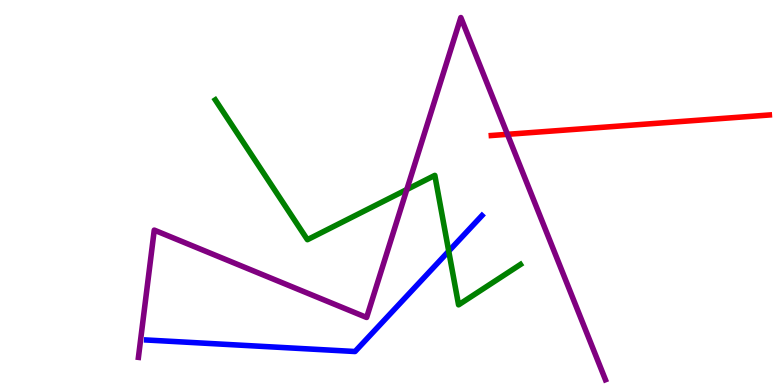[{'lines': ['blue', 'red'], 'intersections': []}, {'lines': ['green', 'red'], 'intersections': []}, {'lines': ['purple', 'red'], 'intersections': [{'x': 6.55, 'y': 6.51}]}, {'lines': ['blue', 'green'], 'intersections': [{'x': 5.79, 'y': 3.48}]}, {'lines': ['blue', 'purple'], 'intersections': []}, {'lines': ['green', 'purple'], 'intersections': [{'x': 5.25, 'y': 5.08}]}]